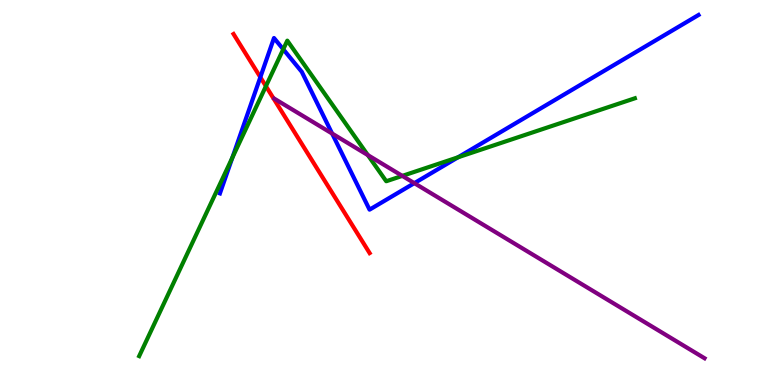[{'lines': ['blue', 'red'], 'intersections': [{'x': 3.36, 'y': 7.99}]}, {'lines': ['green', 'red'], 'intersections': [{'x': 3.43, 'y': 7.76}]}, {'lines': ['purple', 'red'], 'intersections': []}, {'lines': ['blue', 'green'], 'intersections': [{'x': 3.0, 'y': 5.91}, {'x': 3.65, 'y': 8.72}, {'x': 5.91, 'y': 5.91}]}, {'lines': ['blue', 'purple'], 'intersections': [{'x': 4.29, 'y': 6.53}, {'x': 5.35, 'y': 5.24}]}, {'lines': ['green', 'purple'], 'intersections': [{'x': 4.75, 'y': 5.97}, {'x': 5.19, 'y': 5.43}]}]